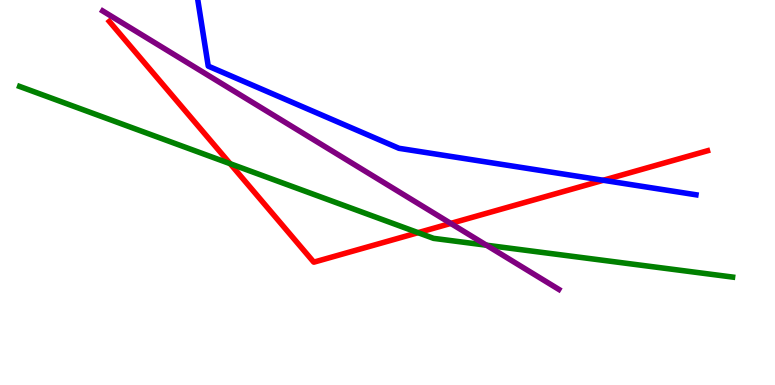[{'lines': ['blue', 'red'], 'intersections': [{'x': 7.78, 'y': 5.32}]}, {'lines': ['green', 'red'], 'intersections': [{'x': 2.97, 'y': 5.75}, {'x': 5.39, 'y': 3.96}]}, {'lines': ['purple', 'red'], 'intersections': [{'x': 5.82, 'y': 4.2}]}, {'lines': ['blue', 'green'], 'intersections': []}, {'lines': ['blue', 'purple'], 'intersections': []}, {'lines': ['green', 'purple'], 'intersections': [{'x': 6.28, 'y': 3.63}]}]